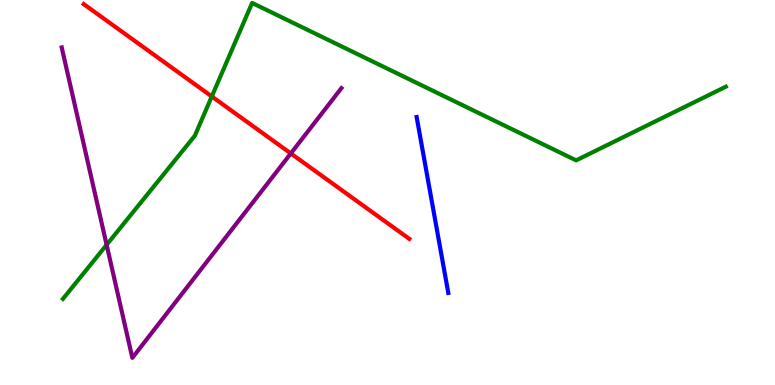[{'lines': ['blue', 'red'], 'intersections': []}, {'lines': ['green', 'red'], 'intersections': [{'x': 2.73, 'y': 7.49}]}, {'lines': ['purple', 'red'], 'intersections': [{'x': 3.75, 'y': 6.01}]}, {'lines': ['blue', 'green'], 'intersections': []}, {'lines': ['blue', 'purple'], 'intersections': []}, {'lines': ['green', 'purple'], 'intersections': [{'x': 1.38, 'y': 3.64}]}]